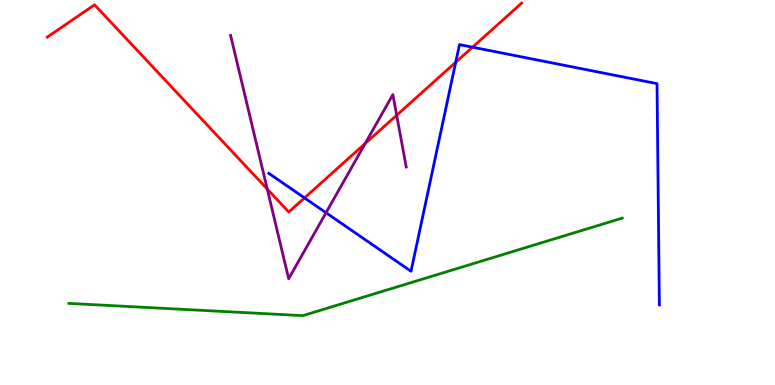[{'lines': ['blue', 'red'], 'intersections': [{'x': 3.93, 'y': 4.86}, {'x': 5.88, 'y': 8.38}, {'x': 6.1, 'y': 8.77}]}, {'lines': ['green', 'red'], 'intersections': []}, {'lines': ['purple', 'red'], 'intersections': [{'x': 3.45, 'y': 5.09}, {'x': 4.71, 'y': 6.27}, {'x': 5.12, 'y': 7.01}]}, {'lines': ['blue', 'green'], 'intersections': []}, {'lines': ['blue', 'purple'], 'intersections': [{'x': 4.21, 'y': 4.47}]}, {'lines': ['green', 'purple'], 'intersections': []}]